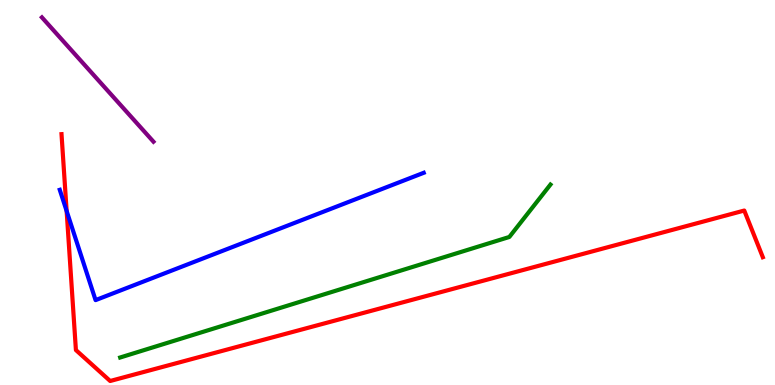[{'lines': ['blue', 'red'], 'intersections': [{'x': 0.86, 'y': 4.52}]}, {'lines': ['green', 'red'], 'intersections': []}, {'lines': ['purple', 'red'], 'intersections': []}, {'lines': ['blue', 'green'], 'intersections': []}, {'lines': ['blue', 'purple'], 'intersections': []}, {'lines': ['green', 'purple'], 'intersections': []}]